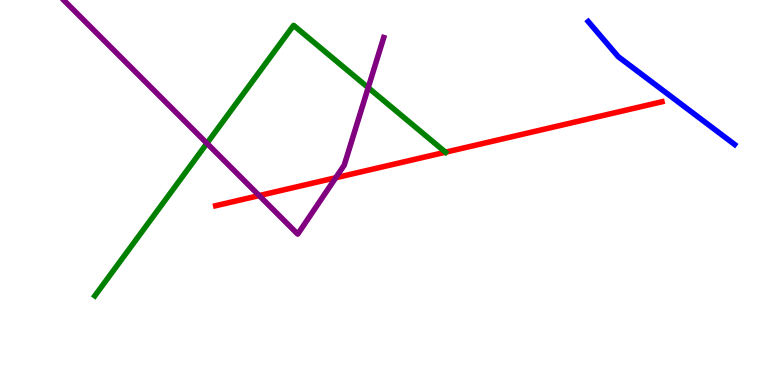[{'lines': ['blue', 'red'], 'intersections': []}, {'lines': ['green', 'red'], 'intersections': [{'x': 5.75, 'y': 6.05}]}, {'lines': ['purple', 'red'], 'intersections': [{'x': 3.34, 'y': 4.92}, {'x': 4.33, 'y': 5.38}]}, {'lines': ['blue', 'green'], 'intersections': []}, {'lines': ['blue', 'purple'], 'intersections': []}, {'lines': ['green', 'purple'], 'intersections': [{'x': 2.67, 'y': 6.28}, {'x': 4.75, 'y': 7.72}]}]